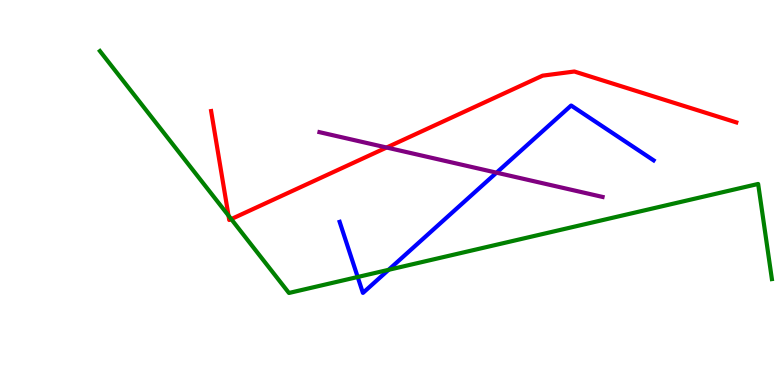[{'lines': ['blue', 'red'], 'intersections': []}, {'lines': ['green', 'red'], 'intersections': [{'x': 2.95, 'y': 4.4}, {'x': 2.98, 'y': 4.31}]}, {'lines': ['purple', 'red'], 'intersections': [{'x': 4.99, 'y': 6.17}]}, {'lines': ['blue', 'green'], 'intersections': [{'x': 4.62, 'y': 2.81}, {'x': 5.01, 'y': 2.99}]}, {'lines': ['blue', 'purple'], 'intersections': [{'x': 6.41, 'y': 5.52}]}, {'lines': ['green', 'purple'], 'intersections': []}]